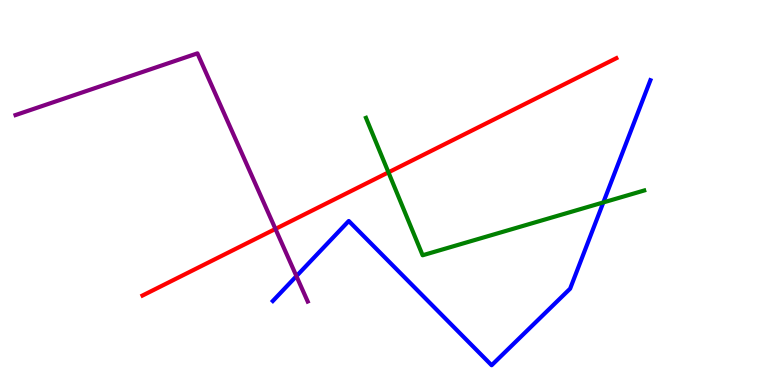[{'lines': ['blue', 'red'], 'intersections': []}, {'lines': ['green', 'red'], 'intersections': [{'x': 5.01, 'y': 5.52}]}, {'lines': ['purple', 'red'], 'intersections': [{'x': 3.55, 'y': 4.05}]}, {'lines': ['blue', 'green'], 'intersections': [{'x': 7.78, 'y': 4.74}]}, {'lines': ['blue', 'purple'], 'intersections': [{'x': 3.82, 'y': 2.83}]}, {'lines': ['green', 'purple'], 'intersections': []}]